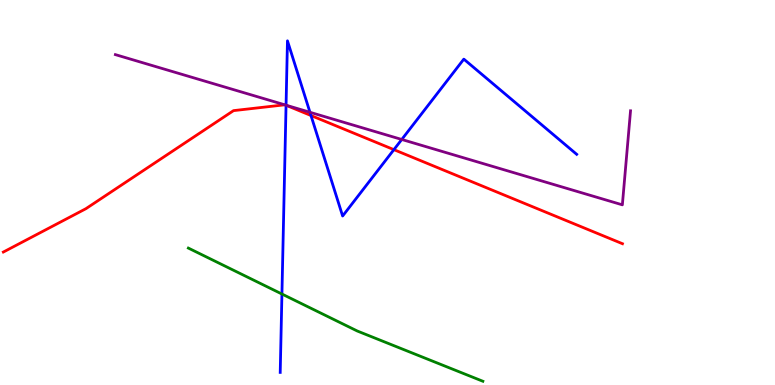[{'lines': ['blue', 'red'], 'intersections': [{'x': 3.69, 'y': 7.27}, {'x': 4.01, 'y': 7.0}, {'x': 5.08, 'y': 6.11}]}, {'lines': ['green', 'red'], 'intersections': []}, {'lines': ['purple', 'red'], 'intersections': [{'x': 3.67, 'y': 7.28}, {'x': 3.68, 'y': 7.27}]}, {'lines': ['blue', 'green'], 'intersections': [{'x': 3.64, 'y': 2.36}]}, {'lines': ['blue', 'purple'], 'intersections': [{'x': 3.69, 'y': 7.27}, {'x': 4.0, 'y': 7.08}, {'x': 5.18, 'y': 6.38}]}, {'lines': ['green', 'purple'], 'intersections': []}]